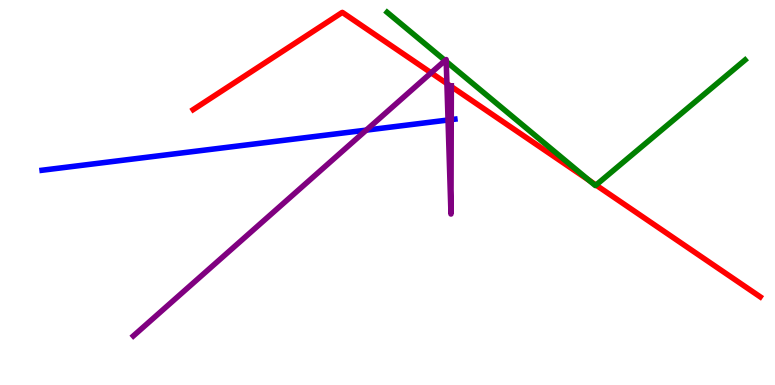[{'lines': ['blue', 'red'], 'intersections': []}, {'lines': ['green', 'red'], 'intersections': [{'x': 7.6, 'y': 5.32}, {'x': 7.69, 'y': 5.19}]}, {'lines': ['purple', 'red'], 'intersections': [{'x': 5.56, 'y': 8.11}, {'x': 5.77, 'y': 7.83}, {'x': 5.82, 'y': 7.75}]}, {'lines': ['blue', 'green'], 'intersections': []}, {'lines': ['blue', 'purple'], 'intersections': [{'x': 4.73, 'y': 6.62}, {'x': 5.78, 'y': 6.88}, {'x': 5.82, 'y': 6.89}]}, {'lines': ['green', 'purple'], 'intersections': [{'x': 5.74, 'y': 8.43}, {'x': 5.76, 'y': 8.4}]}]